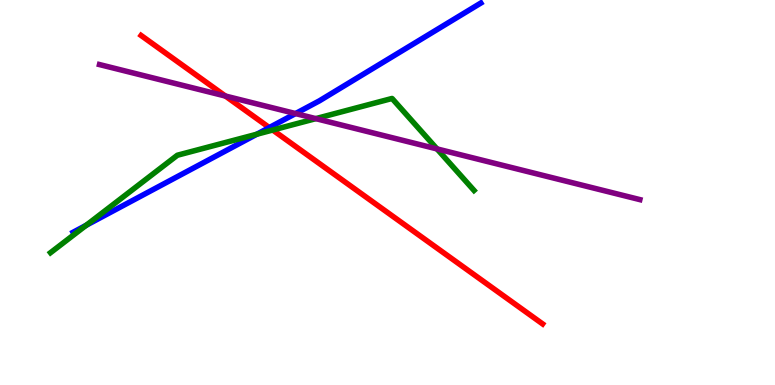[{'lines': ['blue', 'red'], 'intersections': [{'x': 3.47, 'y': 6.69}]}, {'lines': ['green', 'red'], 'intersections': [{'x': 3.52, 'y': 6.62}]}, {'lines': ['purple', 'red'], 'intersections': [{'x': 2.91, 'y': 7.51}]}, {'lines': ['blue', 'green'], 'intersections': [{'x': 1.11, 'y': 4.15}, {'x': 3.31, 'y': 6.51}]}, {'lines': ['blue', 'purple'], 'intersections': [{'x': 3.81, 'y': 7.05}]}, {'lines': ['green', 'purple'], 'intersections': [{'x': 4.07, 'y': 6.92}, {'x': 5.64, 'y': 6.13}]}]